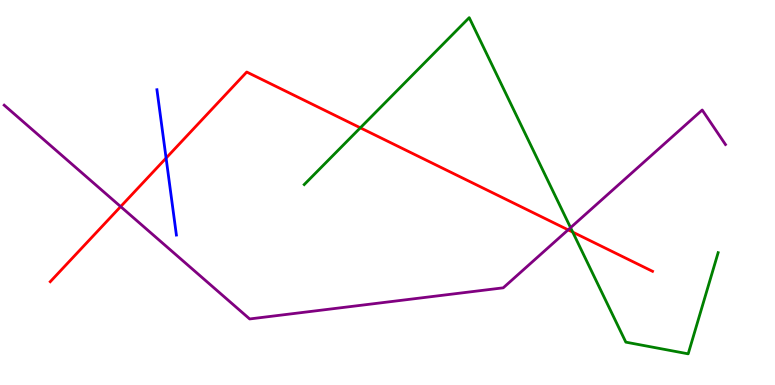[{'lines': ['blue', 'red'], 'intersections': [{'x': 2.14, 'y': 5.89}]}, {'lines': ['green', 'red'], 'intersections': [{'x': 4.65, 'y': 6.68}, {'x': 7.39, 'y': 3.97}]}, {'lines': ['purple', 'red'], 'intersections': [{'x': 1.56, 'y': 4.63}, {'x': 7.33, 'y': 4.03}]}, {'lines': ['blue', 'green'], 'intersections': []}, {'lines': ['blue', 'purple'], 'intersections': []}, {'lines': ['green', 'purple'], 'intersections': [{'x': 7.36, 'y': 4.09}]}]